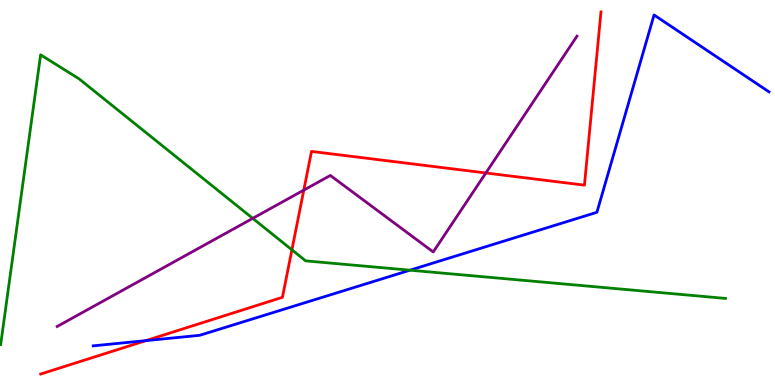[{'lines': ['blue', 'red'], 'intersections': [{'x': 1.88, 'y': 1.15}]}, {'lines': ['green', 'red'], 'intersections': [{'x': 3.77, 'y': 3.51}]}, {'lines': ['purple', 'red'], 'intersections': [{'x': 3.92, 'y': 5.06}, {'x': 6.27, 'y': 5.51}]}, {'lines': ['blue', 'green'], 'intersections': [{'x': 5.29, 'y': 2.98}]}, {'lines': ['blue', 'purple'], 'intersections': []}, {'lines': ['green', 'purple'], 'intersections': [{'x': 3.26, 'y': 4.33}]}]